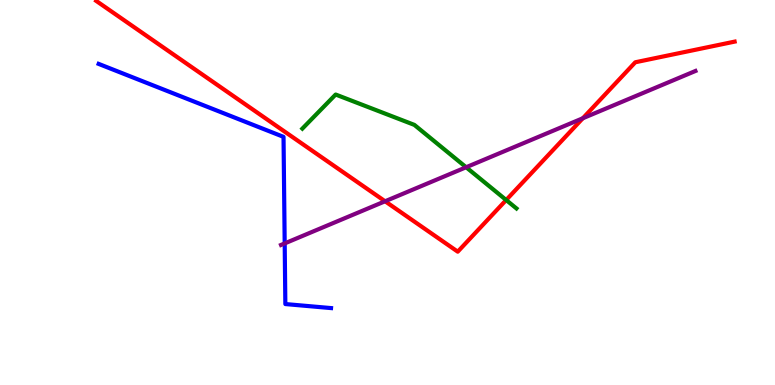[{'lines': ['blue', 'red'], 'intersections': []}, {'lines': ['green', 'red'], 'intersections': [{'x': 6.53, 'y': 4.8}]}, {'lines': ['purple', 'red'], 'intersections': [{'x': 4.97, 'y': 4.77}, {'x': 7.52, 'y': 6.93}]}, {'lines': ['blue', 'green'], 'intersections': []}, {'lines': ['blue', 'purple'], 'intersections': [{'x': 3.67, 'y': 3.68}]}, {'lines': ['green', 'purple'], 'intersections': [{'x': 6.01, 'y': 5.66}]}]